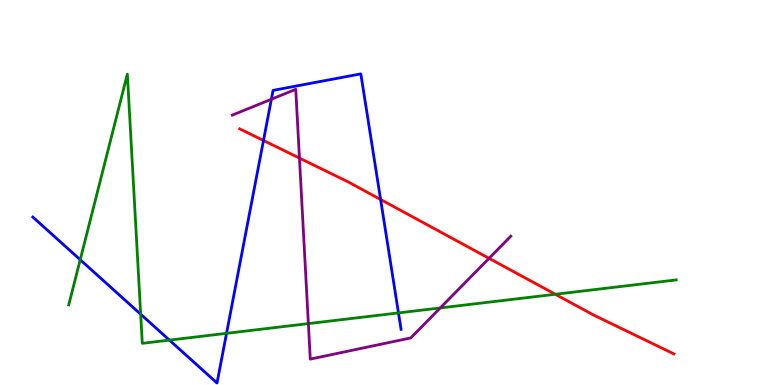[{'lines': ['blue', 'red'], 'intersections': [{'x': 3.4, 'y': 6.35}, {'x': 4.91, 'y': 4.82}]}, {'lines': ['green', 'red'], 'intersections': [{'x': 7.17, 'y': 2.36}]}, {'lines': ['purple', 'red'], 'intersections': [{'x': 3.86, 'y': 5.89}, {'x': 6.31, 'y': 3.29}]}, {'lines': ['blue', 'green'], 'intersections': [{'x': 1.03, 'y': 3.25}, {'x': 1.82, 'y': 1.84}, {'x': 2.19, 'y': 1.17}, {'x': 2.92, 'y': 1.34}, {'x': 5.14, 'y': 1.87}]}, {'lines': ['blue', 'purple'], 'intersections': [{'x': 3.5, 'y': 7.42}]}, {'lines': ['green', 'purple'], 'intersections': [{'x': 3.98, 'y': 1.59}, {'x': 5.68, 'y': 2.0}]}]